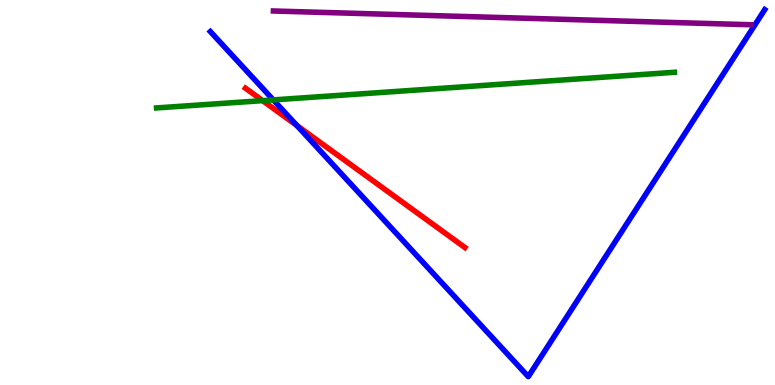[{'lines': ['blue', 'red'], 'intersections': [{'x': 3.83, 'y': 6.74}]}, {'lines': ['green', 'red'], 'intersections': [{'x': 3.39, 'y': 7.39}]}, {'lines': ['purple', 'red'], 'intersections': []}, {'lines': ['blue', 'green'], 'intersections': [{'x': 3.53, 'y': 7.41}]}, {'lines': ['blue', 'purple'], 'intersections': []}, {'lines': ['green', 'purple'], 'intersections': []}]